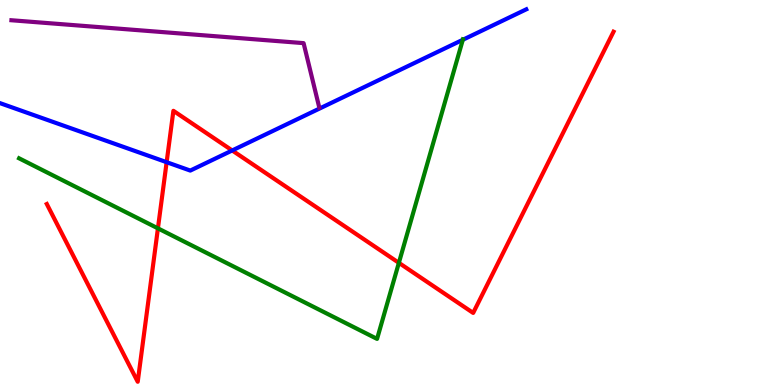[{'lines': ['blue', 'red'], 'intersections': [{'x': 2.15, 'y': 5.79}, {'x': 3.0, 'y': 6.09}]}, {'lines': ['green', 'red'], 'intersections': [{'x': 2.04, 'y': 4.07}, {'x': 5.15, 'y': 3.17}]}, {'lines': ['purple', 'red'], 'intersections': []}, {'lines': ['blue', 'green'], 'intersections': [{'x': 5.97, 'y': 8.97}]}, {'lines': ['blue', 'purple'], 'intersections': []}, {'lines': ['green', 'purple'], 'intersections': []}]